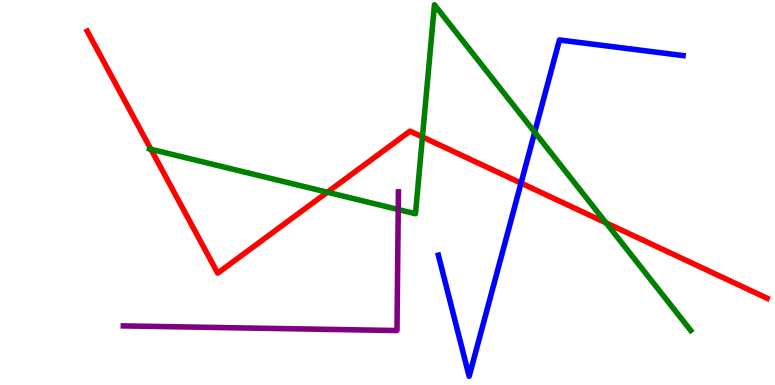[{'lines': ['blue', 'red'], 'intersections': [{'x': 6.72, 'y': 5.24}]}, {'lines': ['green', 'red'], 'intersections': [{'x': 1.95, 'y': 6.12}, {'x': 4.22, 'y': 5.01}, {'x': 5.45, 'y': 6.44}, {'x': 7.82, 'y': 4.21}]}, {'lines': ['purple', 'red'], 'intersections': []}, {'lines': ['blue', 'green'], 'intersections': [{'x': 6.9, 'y': 6.57}]}, {'lines': ['blue', 'purple'], 'intersections': []}, {'lines': ['green', 'purple'], 'intersections': [{'x': 5.14, 'y': 4.56}]}]